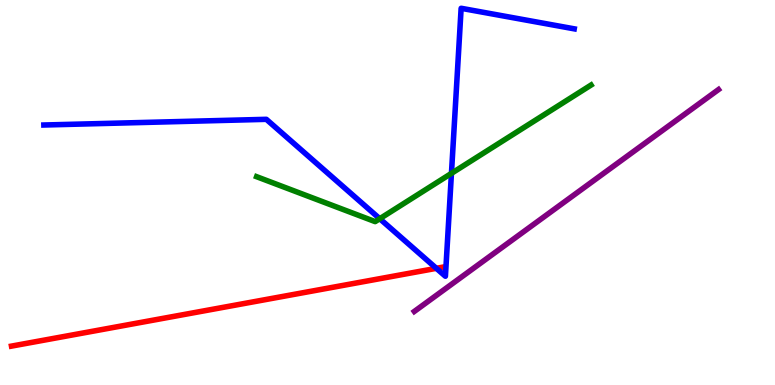[{'lines': ['blue', 'red'], 'intersections': [{'x': 5.63, 'y': 3.03}]}, {'lines': ['green', 'red'], 'intersections': []}, {'lines': ['purple', 'red'], 'intersections': []}, {'lines': ['blue', 'green'], 'intersections': [{'x': 4.9, 'y': 4.32}, {'x': 5.83, 'y': 5.5}]}, {'lines': ['blue', 'purple'], 'intersections': []}, {'lines': ['green', 'purple'], 'intersections': []}]